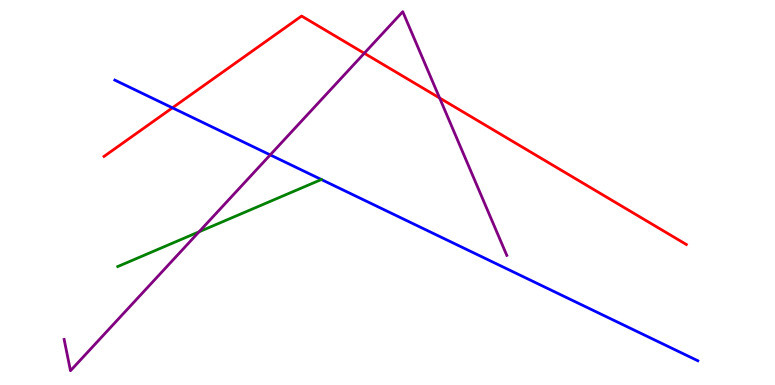[{'lines': ['blue', 'red'], 'intersections': [{'x': 2.22, 'y': 7.2}]}, {'lines': ['green', 'red'], 'intersections': []}, {'lines': ['purple', 'red'], 'intersections': [{'x': 4.7, 'y': 8.62}, {'x': 5.67, 'y': 7.45}]}, {'lines': ['blue', 'green'], 'intersections': []}, {'lines': ['blue', 'purple'], 'intersections': [{'x': 3.49, 'y': 5.98}]}, {'lines': ['green', 'purple'], 'intersections': [{'x': 2.57, 'y': 3.98}]}]